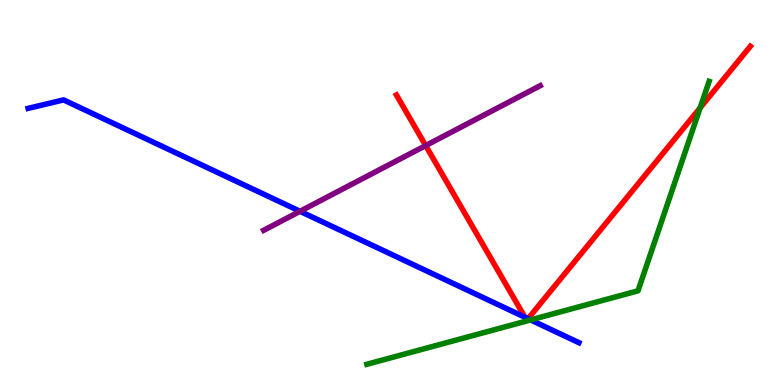[{'lines': ['blue', 'red'], 'intersections': [{'x': 6.77, 'y': 1.76}, {'x': 6.81, 'y': 1.72}]}, {'lines': ['green', 'red'], 'intersections': [{'x': 9.03, 'y': 7.2}]}, {'lines': ['purple', 'red'], 'intersections': [{'x': 5.49, 'y': 6.22}]}, {'lines': ['blue', 'green'], 'intersections': [{'x': 6.85, 'y': 1.69}]}, {'lines': ['blue', 'purple'], 'intersections': [{'x': 3.87, 'y': 4.51}]}, {'lines': ['green', 'purple'], 'intersections': []}]